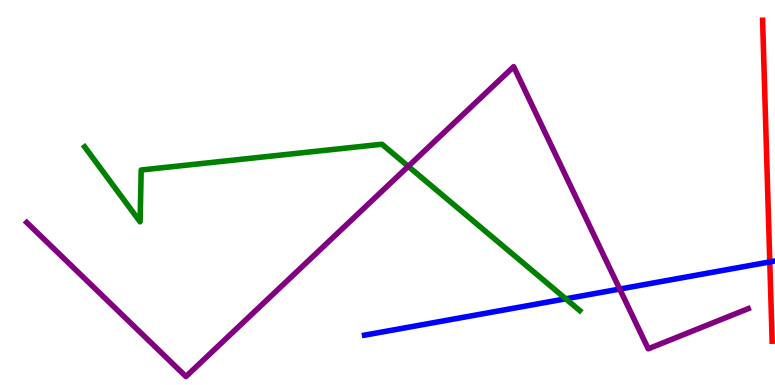[{'lines': ['blue', 'red'], 'intersections': [{'x': 9.93, 'y': 3.2}]}, {'lines': ['green', 'red'], 'intersections': []}, {'lines': ['purple', 'red'], 'intersections': []}, {'lines': ['blue', 'green'], 'intersections': [{'x': 7.3, 'y': 2.24}]}, {'lines': ['blue', 'purple'], 'intersections': [{'x': 8.0, 'y': 2.49}]}, {'lines': ['green', 'purple'], 'intersections': [{'x': 5.27, 'y': 5.68}]}]